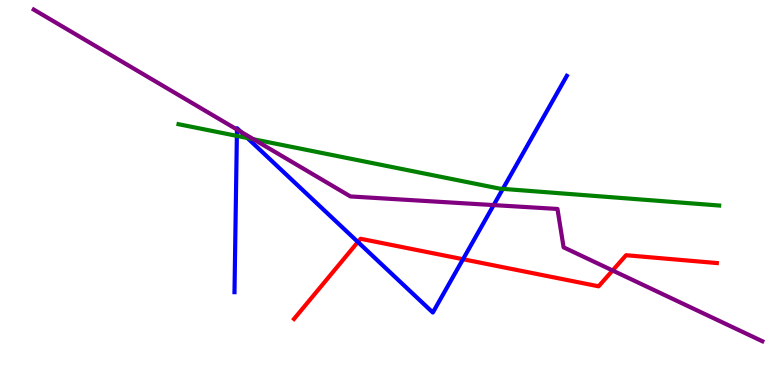[{'lines': ['blue', 'red'], 'intersections': [{'x': 4.62, 'y': 3.71}, {'x': 5.97, 'y': 3.27}]}, {'lines': ['green', 'red'], 'intersections': []}, {'lines': ['purple', 'red'], 'intersections': [{'x': 7.9, 'y': 2.97}]}, {'lines': ['blue', 'green'], 'intersections': [{'x': 3.06, 'y': 6.47}, {'x': 3.19, 'y': 6.42}, {'x': 6.49, 'y': 5.09}]}, {'lines': ['blue', 'purple'], 'intersections': [{'x': 3.06, 'y': 6.64}, {'x': 3.11, 'y': 6.58}, {'x': 6.37, 'y': 4.67}]}, {'lines': ['green', 'purple'], 'intersections': [{'x': 3.27, 'y': 6.38}]}]